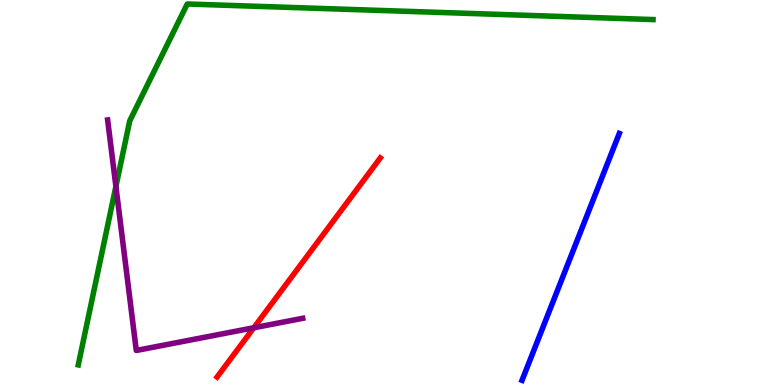[{'lines': ['blue', 'red'], 'intersections': []}, {'lines': ['green', 'red'], 'intersections': []}, {'lines': ['purple', 'red'], 'intersections': [{'x': 3.27, 'y': 1.49}]}, {'lines': ['blue', 'green'], 'intersections': []}, {'lines': ['blue', 'purple'], 'intersections': []}, {'lines': ['green', 'purple'], 'intersections': [{'x': 1.5, 'y': 5.16}]}]